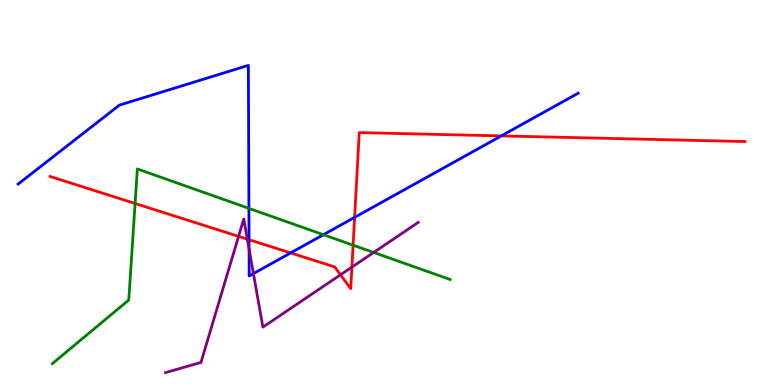[{'lines': ['blue', 'red'], 'intersections': [{'x': 3.21, 'y': 3.77}, {'x': 3.75, 'y': 3.43}, {'x': 4.58, 'y': 4.35}, {'x': 6.47, 'y': 6.47}]}, {'lines': ['green', 'red'], 'intersections': [{'x': 1.74, 'y': 4.71}, {'x': 4.56, 'y': 3.63}]}, {'lines': ['purple', 'red'], 'intersections': [{'x': 3.08, 'y': 3.86}, {'x': 3.19, 'y': 3.79}, {'x': 4.39, 'y': 2.86}, {'x': 4.54, 'y': 3.06}]}, {'lines': ['blue', 'green'], 'intersections': [{'x': 3.21, 'y': 4.59}, {'x': 4.17, 'y': 3.9}]}, {'lines': ['blue', 'purple'], 'intersections': [{'x': 3.21, 'y': 3.53}, {'x': 3.27, 'y': 2.89}]}, {'lines': ['green', 'purple'], 'intersections': [{'x': 4.82, 'y': 3.44}]}]